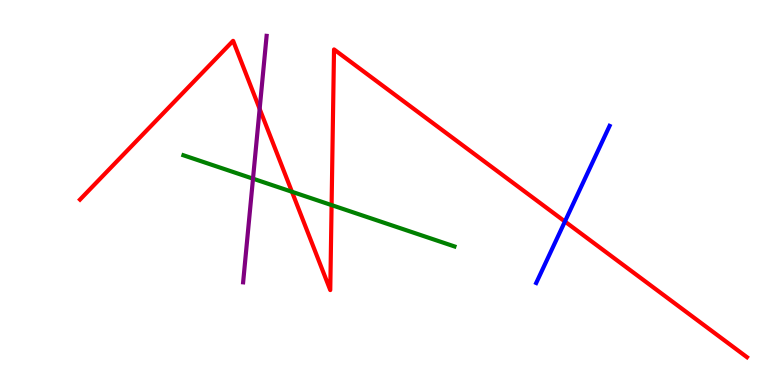[{'lines': ['blue', 'red'], 'intersections': [{'x': 7.29, 'y': 4.25}]}, {'lines': ['green', 'red'], 'intersections': [{'x': 3.77, 'y': 5.02}, {'x': 4.28, 'y': 4.67}]}, {'lines': ['purple', 'red'], 'intersections': [{'x': 3.35, 'y': 7.17}]}, {'lines': ['blue', 'green'], 'intersections': []}, {'lines': ['blue', 'purple'], 'intersections': []}, {'lines': ['green', 'purple'], 'intersections': [{'x': 3.26, 'y': 5.36}]}]